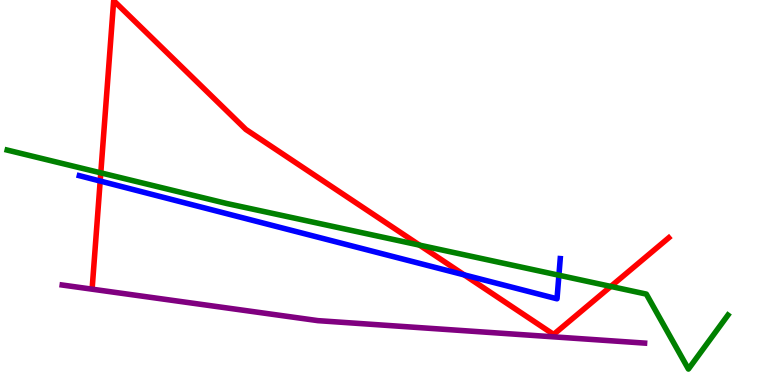[{'lines': ['blue', 'red'], 'intersections': [{'x': 1.29, 'y': 5.3}, {'x': 5.99, 'y': 2.86}]}, {'lines': ['green', 'red'], 'intersections': [{'x': 1.3, 'y': 5.51}, {'x': 5.41, 'y': 3.63}, {'x': 7.88, 'y': 2.56}]}, {'lines': ['purple', 'red'], 'intersections': []}, {'lines': ['blue', 'green'], 'intersections': [{'x': 7.21, 'y': 2.85}]}, {'lines': ['blue', 'purple'], 'intersections': []}, {'lines': ['green', 'purple'], 'intersections': []}]